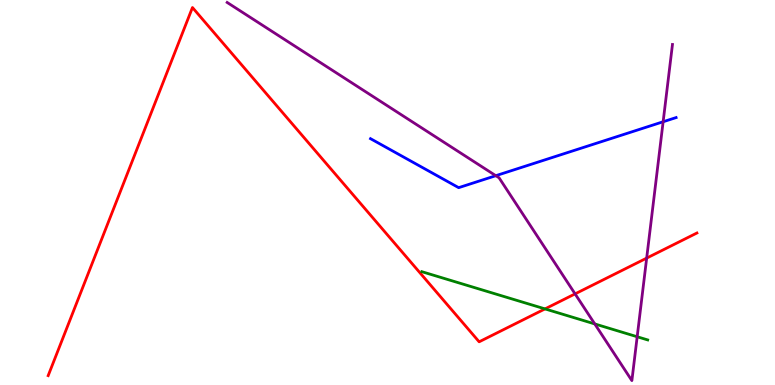[{'lines': ['blue', 'red'], 'intersections': []}, {'lines': ['green', 'red'], 'intersections': [{'x': 7.03, 'y': 1.98}]}, {'lines': ['purple', 'red'], 'intersections': [{'x': 7.42, 'y': 2.37}, {'x': 8.34, 'y': 3.3}]}, {'lines': ['blue', 'green'], 'intersections': []}, {'lines': ['blue', 'purple'], 'intersections': [{'x': 6.4, 'y': 5.44}, {'x': 8.56, 'y': 6.84}]}, {'lines': ['green', 'purple'], 'intersections': [{'x': 7.67, 'y': 1.59}, {'x': 8.22, 'y': 1.25}]}]